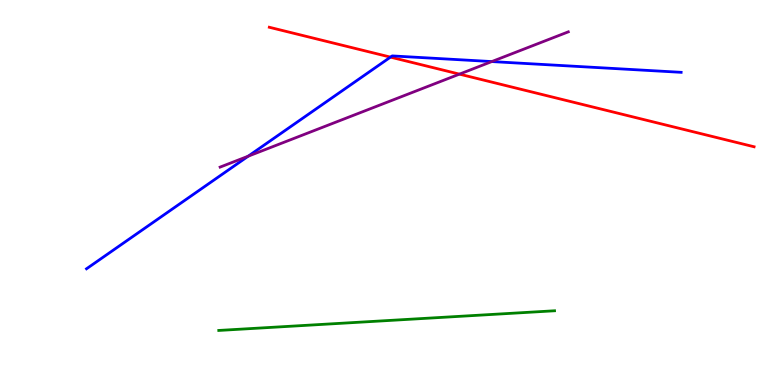[{'lines': ['blue', 'red'], 'intersections': [{'x': 5.04, 'y': 8.52}]}, {'lines': ['green', 'red'], 'intersections': []}, {'lines': ['purple', 'red'], 'intersections': [{'x': 5.93, 'y': 8.07}]}, {'lines': ['blue', 'green'], 'intersections': []}, {'lines': ['blue', 'purple'], 'intersections': [{'x': 3.2, 'y': 5.94}, {'x': 6.35, 'y': 8.4}]}, {'lines': ['green', 'purple'], 'intersections': []}]